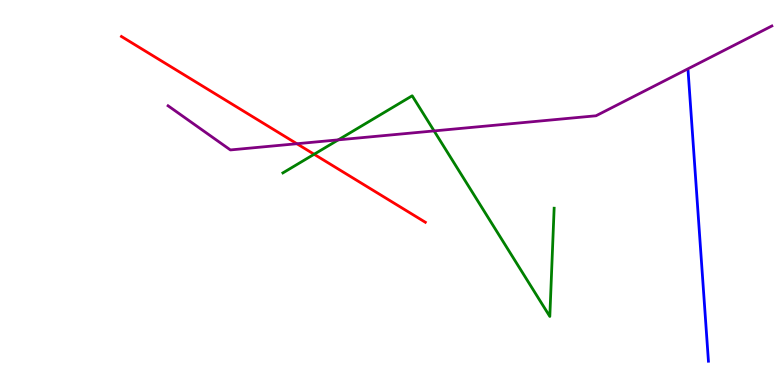[{'lines': ['blue', 'red'], 'intersections': []}, {'lines': ['green', 'red'], 'intersections': [{'x': 4.05, 'y': 5.99}]}, {'lines': ['purple', 'red'], 'intersections': [{'x': 3.83, 'y': 6.27}]}, {'lines': ['blue', 'green'], 'intersections': []}, {'lines': ['blue', 'purple'], 'intersections': []}, {'lines': ['green', 'purple'], 'intersections': [{'x': 4.36, 'y': 6.37}, {'x': 5.6, 'y': 6.6}]}]